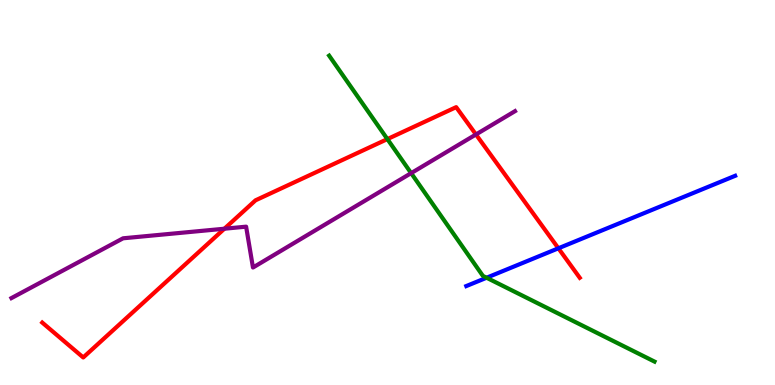[{'lines': ['blue', 'red'], 'intersections': [{'x': 7.21, 'y': 3.55}]}, {'lines': ['green', 'red'], 'intersections': [{'x': 5.0, 'y': 6.39}]}, {'lines': ['purple', 'red'], 'intersections': [{'x': 2.9, 'y': 4.06}, {'x': 6.14, 'y': 6.51}]}, {'lines': ['blue', 'green'], 'intersections': [{'x': 6.28, 'y': 2.79}]}, {'lines': ['blue', 'purple'], 'intersections': []}, {'lines': ['green', 'purple'], 'intersections': [{'x': 5.31, 'y': 5.5}]}]